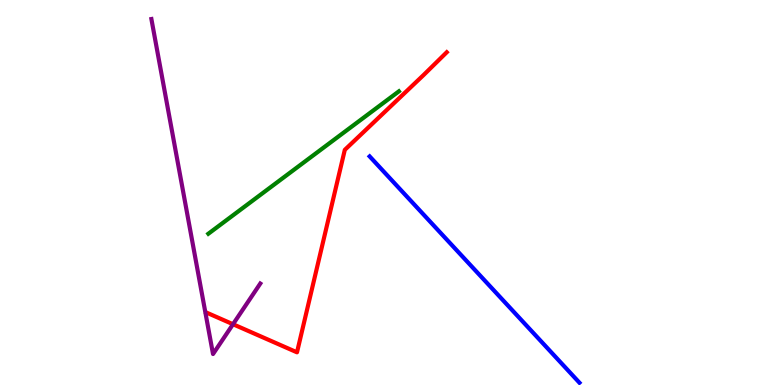[{'lines': ['blue', 'red'], 'intersections': []}, {'lines': ['green', 'red'], 'intersections': []}, {'lines': ['purple', 'red'], 'intersections': [{'x': 3.01, 'y': 1.58}]}, {'lines': ['blue', 'green'], 'intersections': []}, {'lines': ['blue', 'purple'], 'intersections': []}, {'lines': ['green', 'purple'], 'intersections': []}]